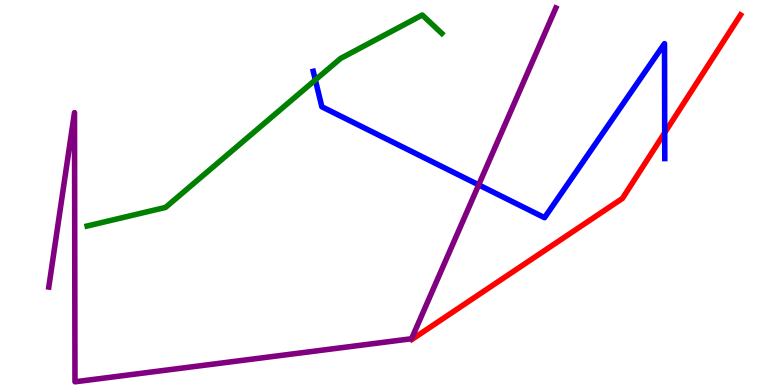[{'lines': ['blue', 'red'], 'intersections': [{'x': 8.58, 'y': 6.55}]}, {'lines': ['green', 'red'], 'intersections': []}, {'lines': ['purple', 'red'], 'intersections': []}, {'lines': ['blue', 'green'], 'intersections': [{'x': 4.07, 'y': 7.92}]}, {'lines': ['blue', 'purple'], 'intersections': [{'x': 6.18, 'y': 5.2}]}, {'lines': ['green', 'purple'], 'intersections': []}]